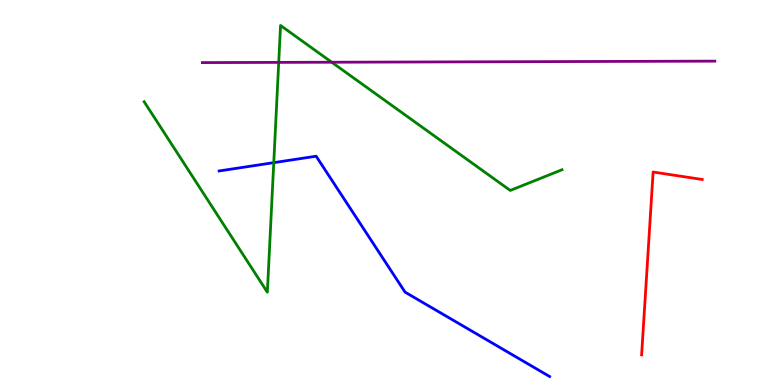[{'lines': ['blue', 'red'], 'intersections': []}, {'lines': ['green', 'red'], 'intersections': []}, {'lines': ['purple', 'red'], 'intersections': []}, {'lines': ['blue', 'green'], 'intersections': [{'x': 3.53, 'y': 5.78}]}, {'lines': ['blue', 'purple'], 'intersections': []}, {'lines': ['green', 'purple'], 'intersections': [{'x': 3.6, 'y': 8.38}, {'x': 4.28, 'y': 8.38}]}]